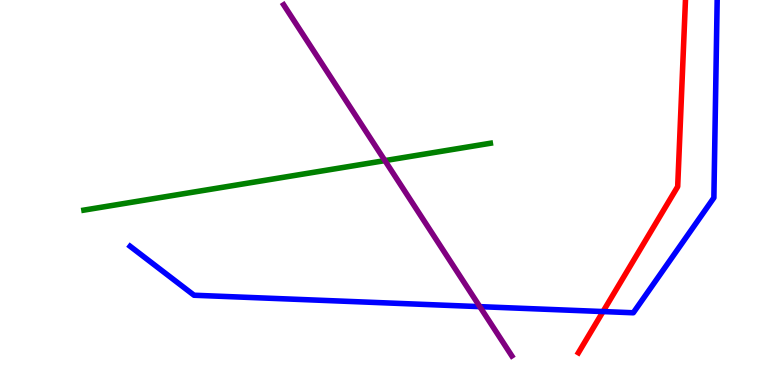[{'lines': ['blue', 'red'], 'intersections': [{'x': 7.78, 'y': 1.91}]}, {'lines': ['green', 'red'], 'intersections': []}, {'lines': ['purple', 'red'], 'intersections': []}, {'lines': ['blue', 'green'], 'intersections': []}, {'lines': ['blue', 'purple'], 'intersections': [{'x': 6.19, 'y': 2.04}]}, {'lines': ['green', 'purple'], 'intersections': [{'x': 4.97, 'y': 5.83}]}]